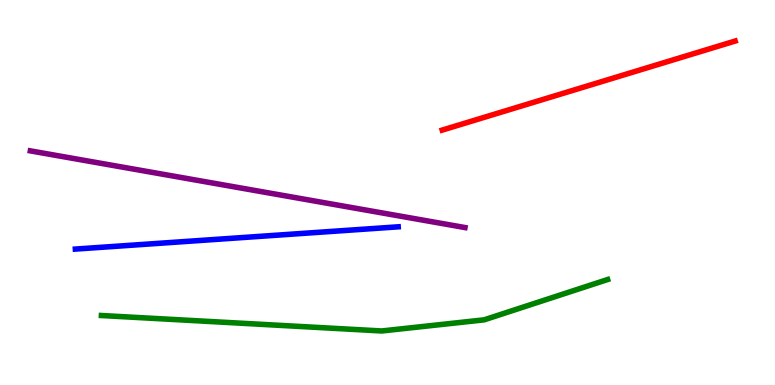[{'lines': ['blue', 'red'], 'intersections': []}, {'lines': ['green', 'red'], 'intersections': []}, {'lines': ['purple', 'red'], 'intersections': []}, {'lines': ['blue', 'green'], 'intersections': []}, {'lines': ['blue', 'purple'], 'intersections': []}, {'lines': ['green', 'purple'], 'intersections': []}]